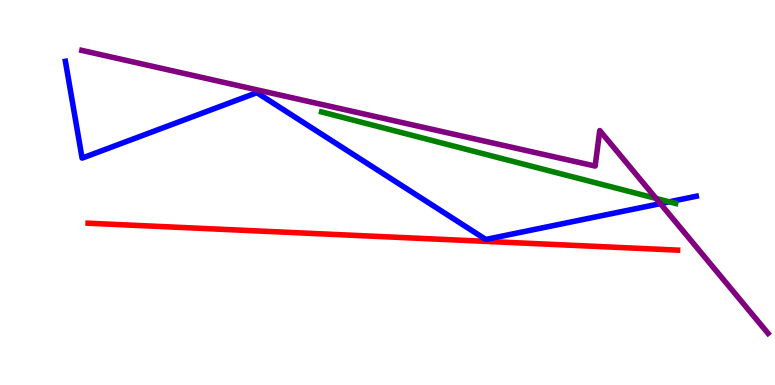[{'lines': ['blue', 'red'], 'intersections': []}, {'lines': ['green', 'red'], 'intersections': []}, {'lines': ['purple', 'red'], 'intersections': []}, {'lines': ['blue', 'green'], 'intersections': [{'x': 8.64, 'y': 4.76}]}, {'lines': ['blue', 'purple'], 'intersections': [{'x': 8.52, 'y': 4.71}]}, {'lines': ['green', 'purple'], 'intersections': [{'x': 8.47, 'y': 4.85}]}]